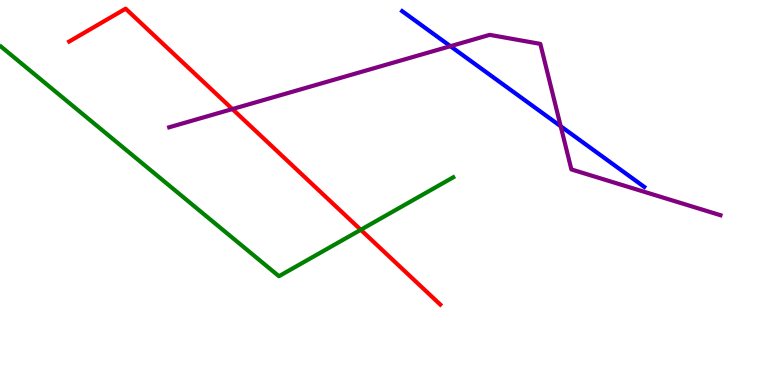[{'lines': ['blue', 'red'], 'intersections': []}, {'lines': ['green', 'red'], 'intersections': [{'x': 4.65, 'y': 4.03}]}, {'lines': ['purple', 'red'], 'intersections': [{'x': 3.0, 'y': 7.17}]}, {'lines': ['blue', 'green'], 'intersections': []}, {'lines': ['blue', 'purple'], 'intersections': [{'x': 5.81, 'y': 8.8}, {'x': 7.23, 'y': 6.72}]}, {'lines': ['green', 'purple'], 'intersections': []}]